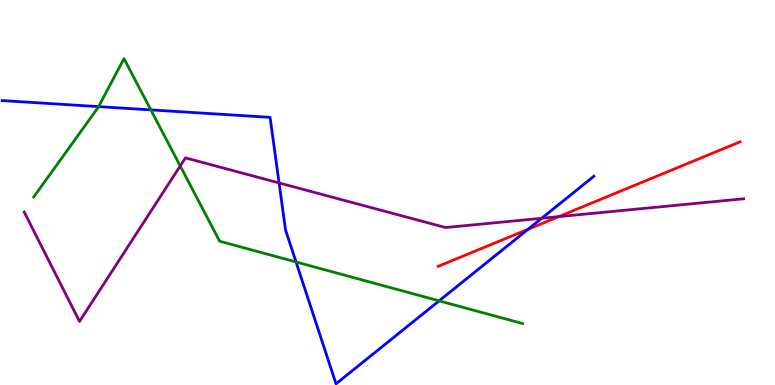[{'lines': ['blue', 'red'], 'intersections': [{'x': 6.81, 'y': 4.04}]}, {'lines': ['green', 'red'], 'intersections': []}, {'lines': ['purple', 'red'], 'intersections': [{'x': 7.21, 'y': 4.37}]}, {'lines': ['blue', 'green'], 'intersections': [{'x': 1.27, 'y': 7.23}, {'x': 1.95, 'y': 7.15}, {'x': 3.82, 'y': 3.2}, {'x': 5.67, 'y': 2.19}]}, {'lines': ['blue', 'purple'], 'intersections': [{'x': 3.6, 'y': 5.25}, {'x': 6.99, 'y': 4.33}]}, {'lines': ['green', 'purple'], 'intersections': [{'x': 2.33, 'y': 5.69}]}]